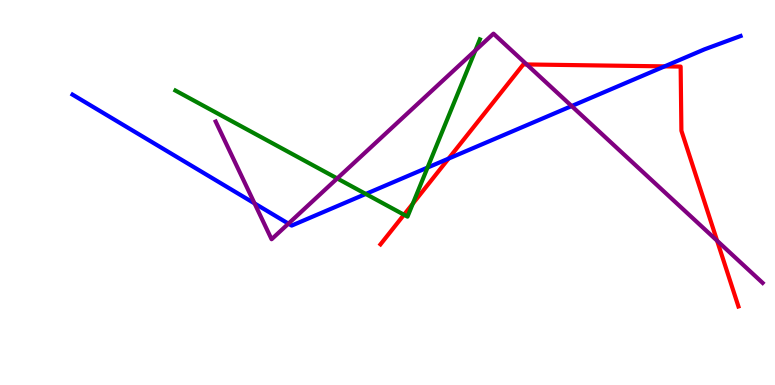[{'lines': ['blue', 'red'], 'intersections': [{'x': 5.79, 'y': 5.88}, {'x': 8.58, 'y': 8.28}]}, {'lines': ['green', 'red'], 'intersections': [{'x': 5.21, 'y': 4.42}, {'x': 5.33, 'y': 4.71}]}, {'lines': ['purple', 'red'], 'intersections': [{'x': 6.8, 'y': 8.33}, {'x': 9.25, 'y': 3.75}]}, {'lines': ['blue', 'green'], 'intersections': [{'x': 4.72, 'y': 4.96}, {'x': 5.52, 'y': 5.65}]}, {'lines': ['blue', 'purple'], 'intersections': [{'x': 3.28, 'y': 4.72}, {'x': 3.72, 'y': 4.19}, {'x': 7.38, 'y': 7.25}]}, {'lines': ['green', 'purple'], 'intersections': [{'x': 4.35, 'y': 5.36}, {'x': 6.13, 'y': 8.69}]}]